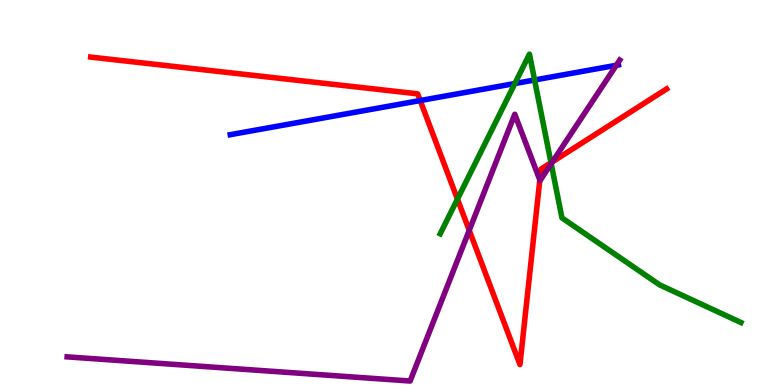[{'lines': ['blue', 'red'], 'intersections': [{'x': 5.42, 'y': 7.39}]}, {'lines': ['green', 'red'], 'intersections': [{'x': 5.9, 'y': 4.83}, {'x': 7.11, 'y': 5.77}]}, {'lines': ['purple', 'red'], 'intersections': [{'x': 6.05, 'y': 4.02}, {'x': 6.97, 'y': 5.33}, {'x': 7.13, 'y': 5.8}]}, {'lines': ['blue', 'green'], 'intersections': [{'x': 6.64, 'y': 7.83}, {'x': 6.9, 'y': 7.92}]}, {'lines': ['blue', 'purple'], 'intersections': [{'x': 7.95, 'y': 8.3}]}, {'lines': ['green', 'purple'], 'intersections': [{'x': 7.11, 'y': 5.75}]}]